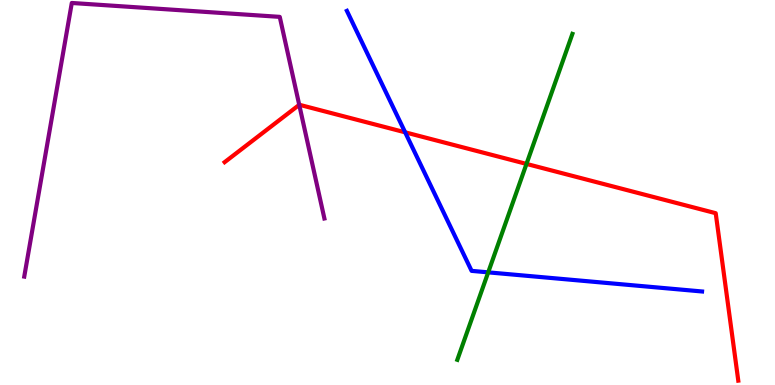[{'lines': ['blue', 'red'], 'intersections': [{'x': 5.23, 'y': 6.56}]}, {'lines': ['green', 'red'], 'intersections': [{'x': 6.79, 'y': 5.74}]}, {'lines': ['purple', 'red'], 'intersections': [{'x': 3.86, 'y': 7.28}]}, {'lines': ['blue', 'green'], 'intersections': [{'x': 6.3, 'y': 2.93}]}, {'lines': ['blue', 'purple'], 'intersections': []}, {'lines': ['green', 'purple'], 'intersections': []}]